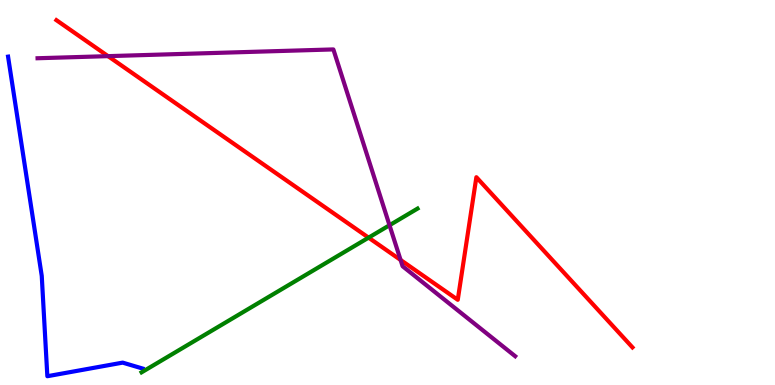[{'lines': ['blue', 'red'], 'intersections': []}, {'lines': ['green', 'red'], 'intersections': [{'x': 4.76, 'y': 3.83}]}, {'lines': ['purple', 'red'], 'intersections': [{'x': 1.39, 'y': 8.54}, {'x': 5.17, 'y': 3.25}]}, {'lines': ['blue', 'green'], 'intersections': []}, {'lines': ['blue', 'purple'], 'intersections': []}, {'lines': ['green', 'purple'], 'intersections': [{'x': 5.03, 'y': 4.15}]}]